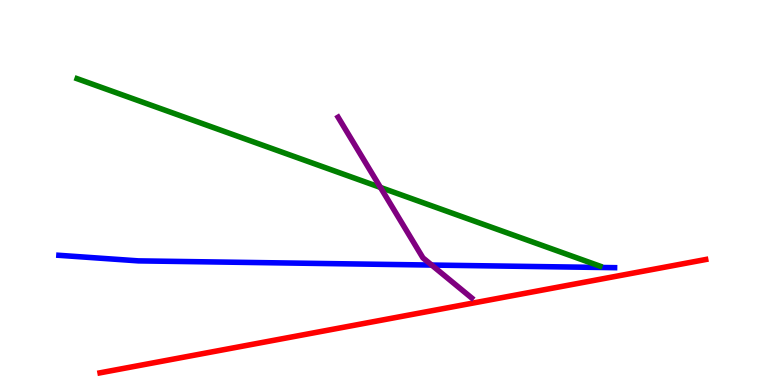[{'lines': ['blue', 'red'], 'intersections': []}, {'lines': ['green', 'red'], 'intersections': []}, {'lines': ['purple', 'red'], 'intersections': []}, {'lines': ['blue', 'green'], 'intersections': []}, {'lines': ['blue', 'purple'], 'intersections': [{'x': 5.57, 'y': 3.12}]}, {'lines': ['green', 'purple'], 'intersections': [{'x': 4.91, 'y': 5.13}]}]